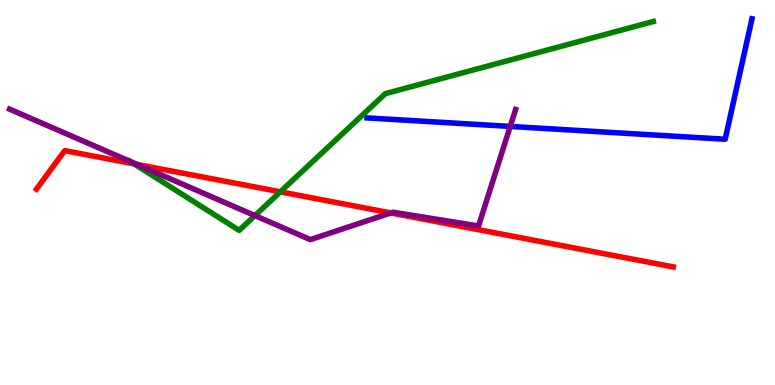[{'lines': ['blue', 'red'], 'intersections': []}, {'lines': ['green', 'red'], 'intersections': [{'x': 1.73, 'y': 5.74}, {'x': 3.62, 'y': 5.02}]}, {'lines': ['purple', 'red'], 'intersections': [{'x': 1.77, 'y': 5.73}, {'x': 5.04, 'y': 4.47}]}, {'lines': ['blue', 'green'], 'intersections': []}, {'lines': ['blue', 'purple'], 'intersections': [{'x': 6.58, 'y': 6.72}]}, {'lines': ['green', 'purple'], 'intersections': [{'x': 1.68, 'y': 5.8}, {'x': 3.29, 'y': 4.4}]}]